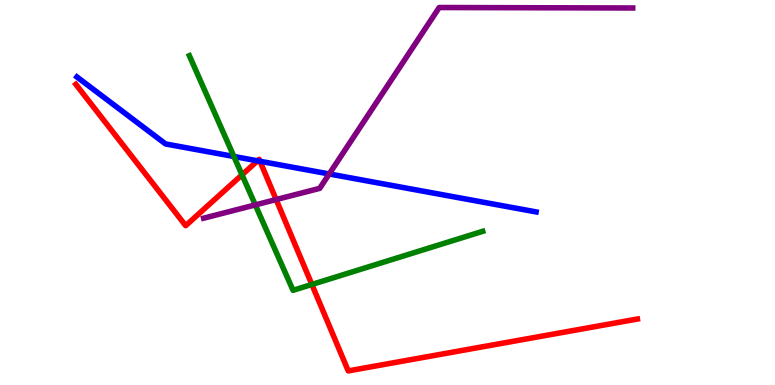[{'lines': ['blue', 'red'], 'intersections': [{'x': 3.32, 'y': 5.82}, {'x': 3.35, 'y': 5.81}]}, {'lines': ['green', 'red'], 'intersections': [{'x': 3.12, 'y': 5.46}, {'x': 4.02, 'y': 2.61}]}, {'lines': ['purple', 'red'], 'intersections': [{'x': 3.56, 'y': 4.82}]}, {'lines': ['blue', 'green'], 'intersections': [{'x': 3.02, 'y': 5.94}]}, {'lines': ['blue', 'purple'], 'intersections': [{'x': 4.25, 'y': 5.48}]}, {'lines': ['green', 'purple'], 'intersections': [{'x': 3.29, 'y': 4.68}]}]